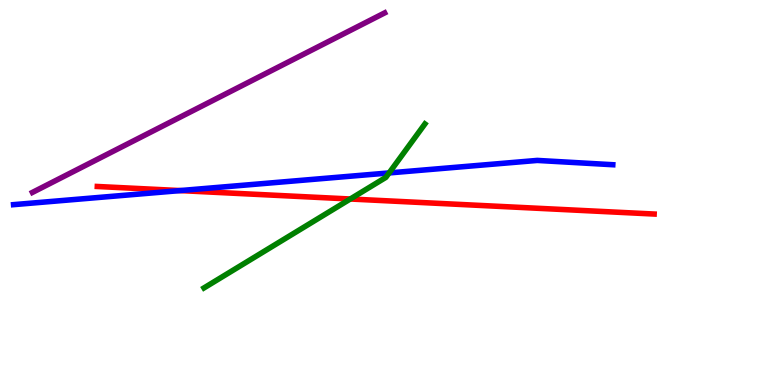[{'lines': ['blue', 'red'], 'intersections': [{'x': 2.32, 'y': 5.05}]}, {'lines': ['green', 'red'], 'intersections': [{'x': 4.52, 'y': 4.83}]}, {'lines': ['purple', 'red'], 'intersections': []}, {'lines': ['blue', 'green'], 'intersections': [{'x': 5.02, 'y': 5.51}]}, {'lines': ['blue', 'purple'], 'intersections': []}, {'lines': ['green', 'purple'], 'intersections': []}]